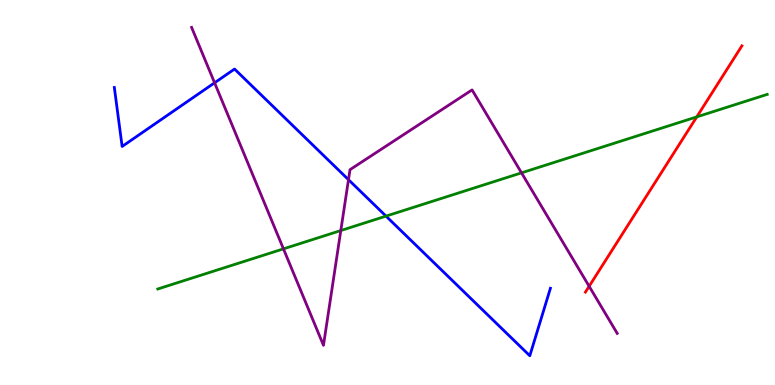[{'lines': ['blue', 'red'], 'intersections': []}, {'lines': ['green', 'red'], 'intersections': [{'x': 8.99, 'y': 6.96}]}, {'lines': ['purple', 'red'], 'intersections': [{'x': 7.6, 'y': 2.56}]}, {'lines': ['blue', 'green'], 'intersections': [{'x': 4.98, 'y': 4.39}]}, {'lines': ['blue', 'purple'], 'intersections': [{'x': 2.77, 'y': 7.85}, {'x': 4.5, 'y': 5.33}]}, {'lines': ['green', 'purple'], 'intersections': [{'x': 3.66, 'y': 3.54}, {'x': 4.4, 'y': 4.01}, {'x': 6.73, 'y': 5.51}]}]